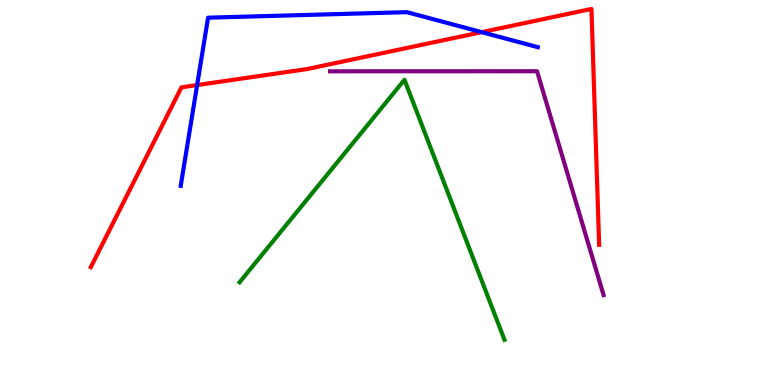[{'lines': ['blue', 'red'], 'intersections': [{'x': 2.54, 'y': 7.79}, {'x': 6.21, 'y': 9.16}]}, {'lines': ['green', 'red'], 'intersections': []}, {'lines': ['purple', 'red'], 'intersections': []}, {'lines': ['blue', 'green'], 'intersections': []}, {'lines': ['blue', 'purple'], 'intersections': []}, {'lines': ['green', 'purple'], 'intersections': []}]